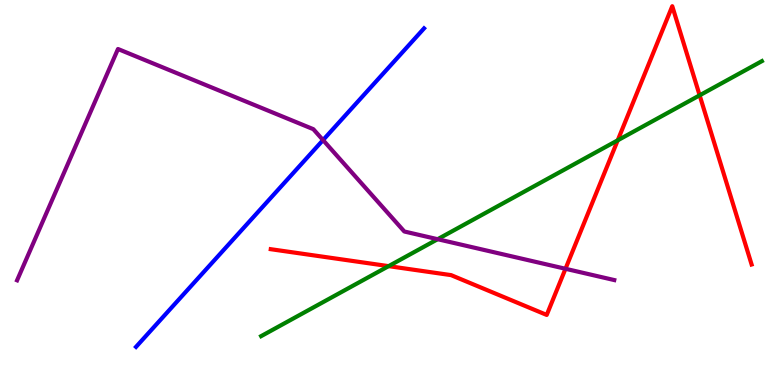[{'lines': ['blue', 'red'], 'intersections': []}, {'lines': ['green', 'red'], 'intersections': [{'x': 5.01, 'y': 3.09}, {'x': 7.97, 'y': 6.36}, {'x': 9.03, 'y': 7.52}]}, {'lines': ['purple', 'red'], 'intersections': [{'x': 7.3, 'y': 3.02}]}, {'lines': ['blue', 'green'], 'intersections': []}, {'lines': ['blue', 'purple'], 'intersections': [{'x': 4.17, 'y': 6.36}]}, {'lines': ['green', 'purple'], 'intersections': [{'x': 5.65, 'y': 3.79}]}]